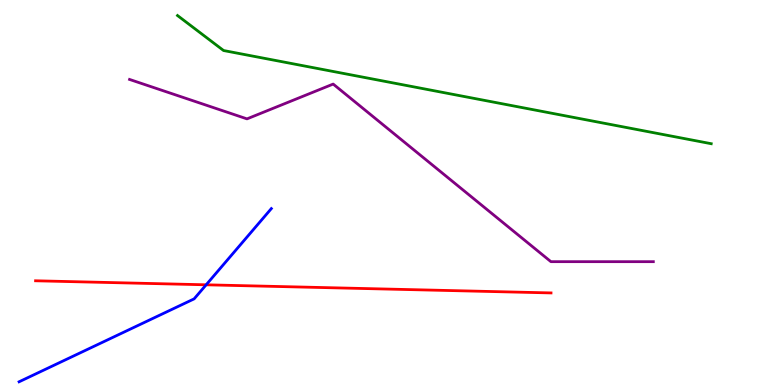[{'lines': ['blue', 'red'], 'intersections': [{'x': 2.66, 'y': 2.6}]}, {'lines': ['green', 'red'], 'intersections': []}, {'lines': ['purple', 'red'], 'intersections': []}, {'lines': ['blue', 'green'], 'intersections': []}, {'lines': ['blue', 'purple'], 'intersections': []}, {'lines': ['green', 'purple'], 'intersections': []}]